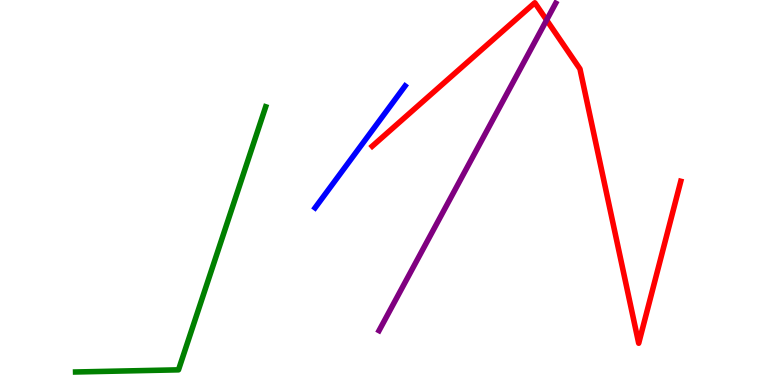[{'lines': ['blue', 'red'], 'intersections': []}, {'lines': ['green', 'red'], 'intersections': []}, {'lines': ['purple', 'red'], 'intersections': [{'x': 7.05, 'y': 9.48}]}, {'lines': ['blue', 'green'], 'intersections': []}, {'lines': ['blue', 'purple'], 'intersections': []}, {'lines': ['green', 'purple'], 'intersections': []}]